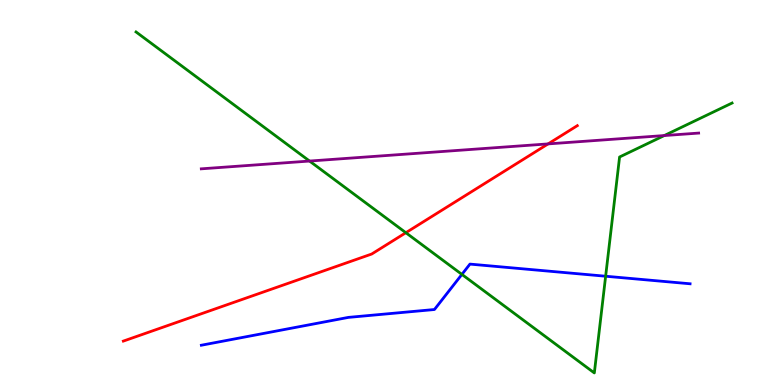[{'lines': ['blue', 'red'], 'intersections': []}, {'lines': ['green', 'red'], 'intersections': [{'x': 5.24, 'y': 3.96}]}, {'lines': ['purple', 'red'], 'intersections': [{'x': 7.07, 'y': 6.26}]}, {'lines': ['blue', 'green'], 'intersections': [{'x': 5.96, 'y': 2.87}, {'x': 7.81, 'y': 2.83}]}, {'lines': ['blue', 'purple'], 'intersections': []}, {'lines': ['green', 'purple'], 'intersections': [{'x': 3.99, 'y': 5.82}, {'x': 8.57, 'y': 6.48}]}]